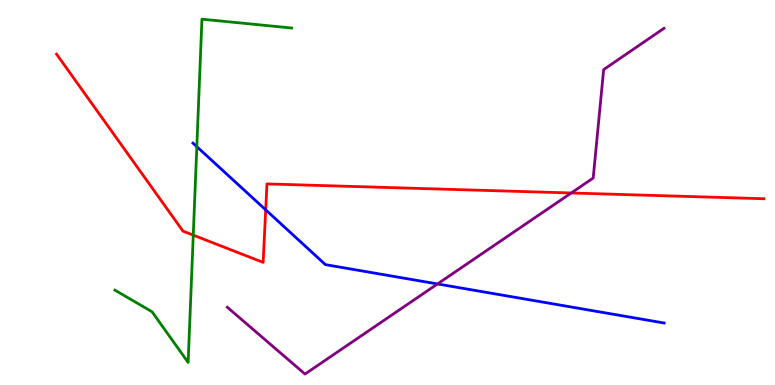[{'lines': ['blue', 'red'], 'intersections': [{'x': 3.43, 'y': 4.55}]}, {'lines': ['green', 'red'], 'intersections': [{'x': 2.49, 'y': 3.89}]}, {'lines': ['purple', 'red'], 'intersections': [{'x': 7.37, 'y': 4.99}]}, {'lines': ['blue', 'green'], 'intersections': [{'x': 2.54, 'y': 6.19}]}, {'lines': ['blue', 'purple'], 'intersections': [{'x': 5.65, 'y': 2.62}]}, {'lines': ['green', 'purple'], 'intersections': []}]